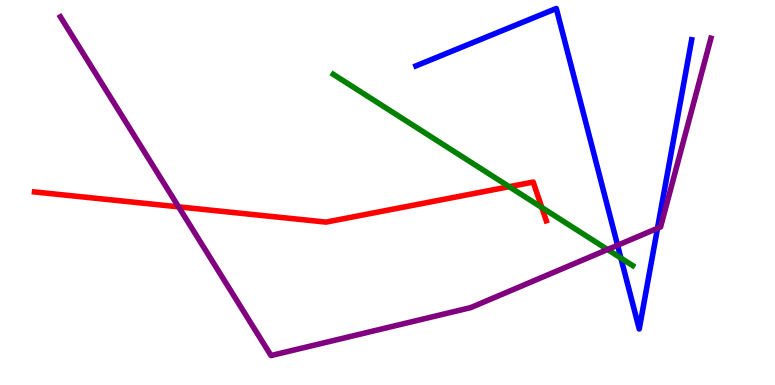[{'lines': ['blue', 'red'], 'intersections': []}, {'lines': ['green', 'red'], 'intersections': [{'x': 6.57, 'y': 5.15}, {'x': 6.99, 'y': 4.61}]}, {'lines': ['purple', 'red'], 'intersections': [{'x': 2.3, 'y': 4.63}]}, {'lines': ['blue', 'green'], 'intersections': [{'x': 8.01, 'y': 3.3}]}, {'lines': ['blue', 'purple'], 'intersections': [{'x': 7.97, 'y': 3.63}, {'x': 8.48, 'y': 4.07}]}, {'lines': ['green', 'purple'], 'intersections': [{'x': 7.84, 'y': 3.52}]}]